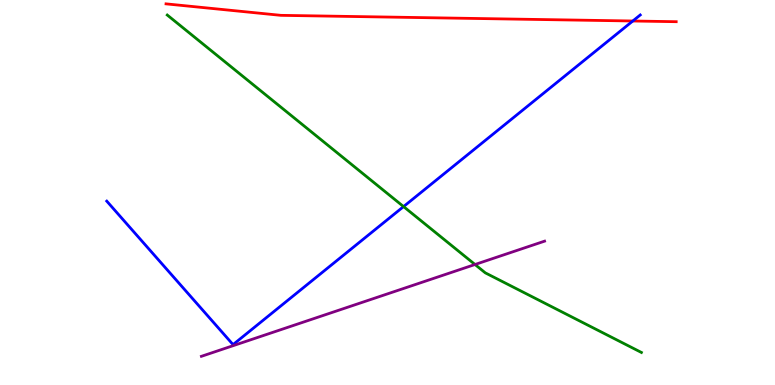[{'lines': ['blue', 'red'], 'intersections': [{'x': 8.17, 'y': 9.45}]}, {'lines': ['green', 'red'], 'intersections': []}, {'lines': ['purple', 'red'], 'intersections': []}, {'lines': ['blue', 'green'], 'intersections': [{'x': 5.21, 'y': 4.63}]}, {'lines': ['blue', 'purple'], 'intersections': []}, {'lines': ['green', 'purple'], 'intersections': [{'x': 6.13, 'y': 3.13}]}]